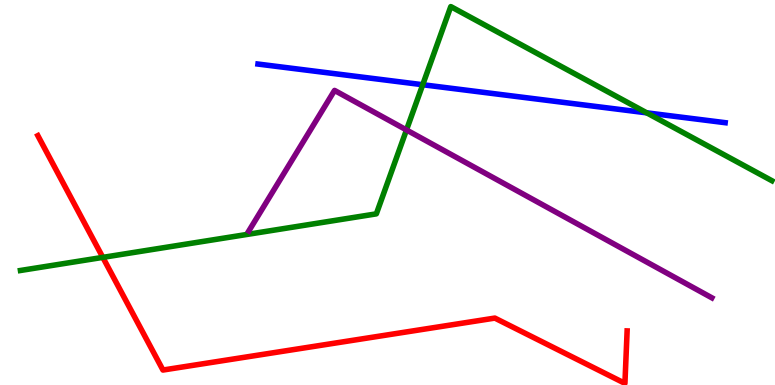[{'lines': ['blue', 'red'], 'intersections': []}, {'lines': ['green', 'red'], 'intersections': [{'x': 1.33, 'y': 3.31}]}, {'lines': ['purple', 'red'], 'intersections': []}, {'lines': ['blue', 'green'], 'intersections': [{'x': 5.45, 'y': 7.8}, {'x': 8.34, 'y': 7.07}]}, {'lines': ['blue', 'purple'], 'intersections': []}, {'lines': ['green', 'purple'], 'intersections': [{'x': 5.24, 'y': 6.62}]}]